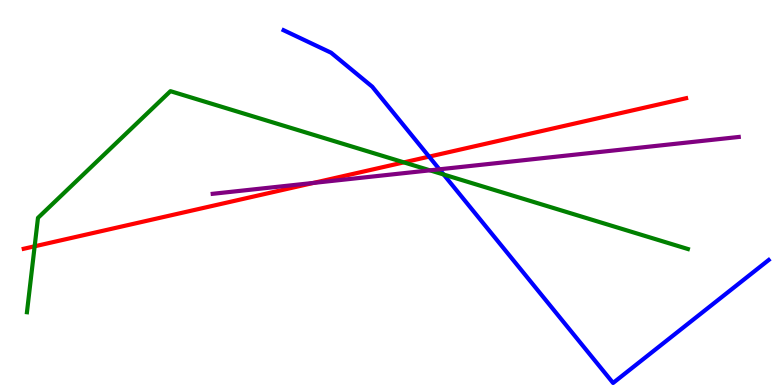[{'lines': ['blue', 'red'], 'intersections': [{'x': 5.54, 'y': 5.93}]}, {'lines': ['green', 'red'], 'intersections': [{'x': 0.447, 'y': 3.6}, {'x': 5.21, 'y': 5.78}]}, {'lines': ['purple', 'red'], 'intersections': [{'x': 4.04, 'y': 5.25}]}, {'lines': ['blue', 'green'], 'intersections': [{'x': 5.72, 'y': 5.47}]}, {'lines': ['blue', 'purple'], 'intersections': [{'x': 5.67, 'y': 5.6}]}, {'lines': ['green', 'purple'], 'intersections': [{'x': 5.55, 'y': 5.58}]}]